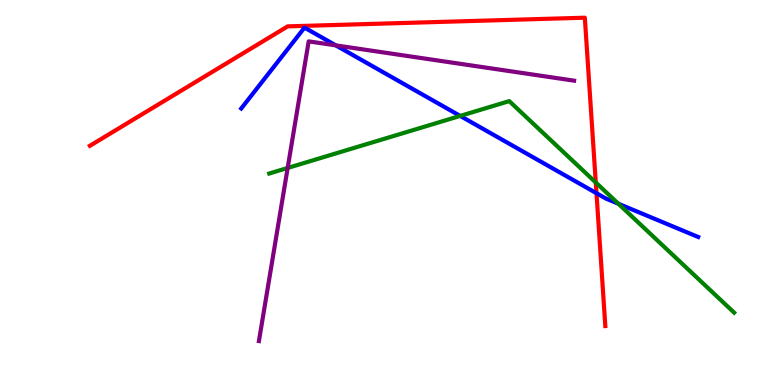[{'lines': ['blue', 'red'], 'intersections': [{'x': 7.7, 'y': 4.98}]}, {'lines': ['green', 'red'], 'intersections': [{'x': 7.69, 'y': 5.26}]}, {'lines': ['purple', 'red'], 'intersections': []}, {'lines': ['blue', 'green'], 'intersections': [{'x': 5.94, 'y': 6.99}, {'x': 7.98, 'y': 4.71}]}, {'lines': ['blue', 'purple'], 'intersections': [{'x': 4.33, 'y': 8.82}]}, {'lines': ['green', 'purple'], 'intersections': [{'x': 3.71, 'y': 5.64}]}]